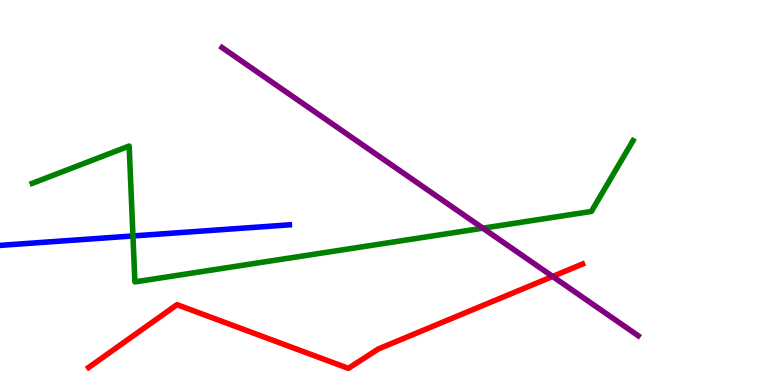[{'lines': ['blue', 'red'], 'intersections': []}, {'lines': ['green', 'red'], 'intersections': []}, {'lines': ['purple', 'red'], 'intersections': [{'x': 7.13, 'y': 2.82}]}, {'lines': ['blue', 'green'], 'intersections': [{'x': 1.72, 'y': 3.87}]}, {'lines': ['blue', 'purple'], 'intersections': []}, {'lines': ['green', 'purple'], 'intersections': [{'x': 6.23, 'y': 4.07}]}]